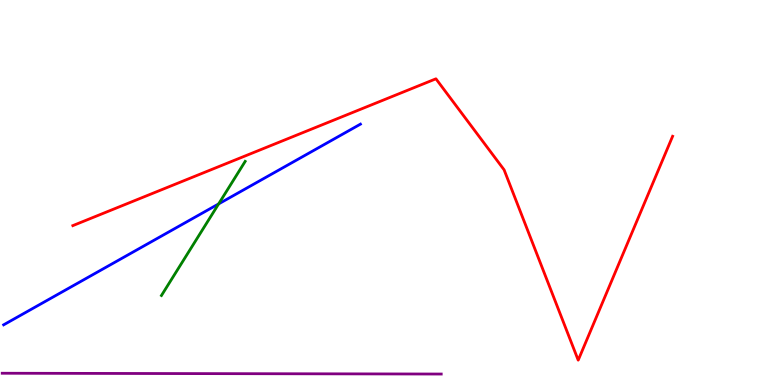[{'lines': ['blue', 'red'], 'intersections': []}, {'lines': ['green', 'red'], 'intersections': []}, {'lines': ['purple', 'red'], 'intersections': []}, {'lines': ['blue', 'green'], 'intersections': [{'x': 2.82, 'y': 4.7}]}, {'lines': ['blue', 'purple'], 'intersections': []}, {'lines': ['green', 'purple'], 'intersections': []}]